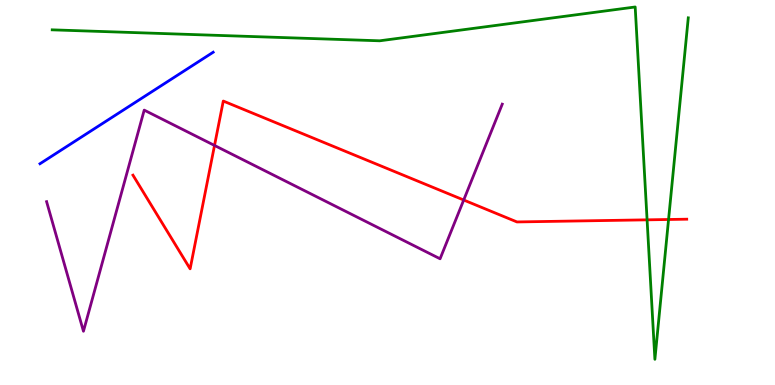[{'lines': ['blue', 'red'], 'intersections': []}, {'lines': ['green', 'red'], 'intersections': [{'x': 8.35, 'y': 4.29}, {'x': 8.63, 'y': 4.3}]}, {'lines': ['purple', 'red'], 'intersections': [{'x': 2.77, 'y': 6.22}, {'x': 5.98, 'y': 4.8}]}, {'lines': ['blue', 'green'], 'intersections': []}, {'lines': ['blue', 'purple'], 'intersections': []}, {'lines': ['green', 'purple'], 'intersections': []}]